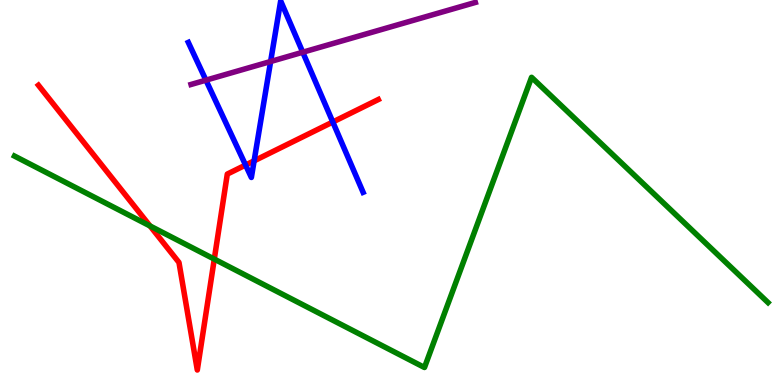[{'lines': ['blue', 'red'], 'intersections': [{'x': 3.17, 'y': 5.71}, {'x': 3.28, 'y': 5.82}, {'x': 4.29, 'y': 6.83}]}, {'lines': ['green', 'red'], 'intersections': [{'x': 1.94, 'y': 4.13}, {'x': 2.76, 'y': 3.27}]}, {'lines': ['purple', 'red'], 'intersections': []}, {'lines': ['blue', 'green'], 'intersections': []}, {'lines': ['blue', 'purple'], 'intersections': [{'x': 2.66, 'y': 7.92}, {'x': 3.49, 'y': 8.4}, {'x': 3.91, 'y': 8.64}]}, {'lines': ['green', 'purple'], 'intersections': []}]